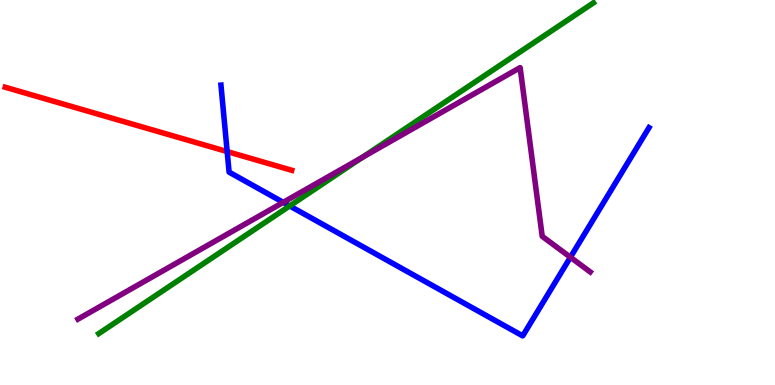[{'lines': ['blue', 'red'], 'intersections': [{'x': 2.93, 'y': 6.06}]}, {'lines': ['green', 'red'], 'intersections': []}, {'lines': ['purple', 'red'], 'intersections': []}, {'lines': ['blue', 'green'], 'intersections': [{'x': 3.74, 'y': 4.65}]}, {'lines': ['blue', 'purple'], 'intersections': [{'x': 3.65, 'y': 4.74}, {'x': 7.36, 'y': 3.32}]}, {'lines': ['green', 'purple'], 'intersections': [{'x': 4.67, 'y': 5.91}]}]